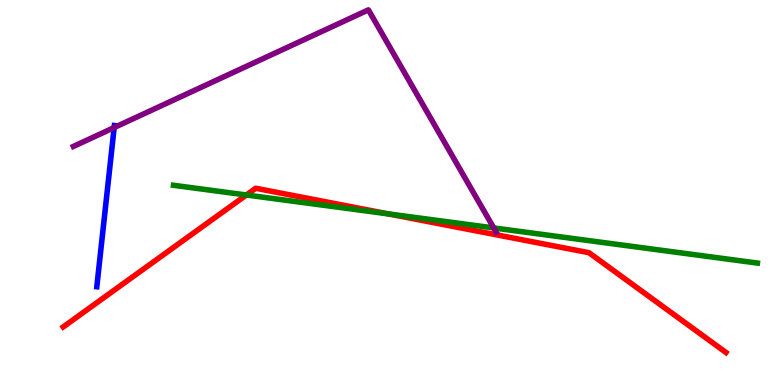[{'lines': ['blue', 'red'], 'intersections': []}, {'lines': ['green', 'red'], 'intersections': [{'x': 3.18, 'y': 4.94}, {'x': 5.01, 'y': 4.44}]}, {'lines': ['purple', 'red'], 'intersections': []}, {'lines': ['blue', 'green'], 'intersections': []}, {'lines': ['blue', 'purple'], 'intersections': [{'x': 1.47, 'y': 6.69}]}, {'lines': ['green', 'purple'], 'intersections': [{'x': 6.37, 'y': 4.08}]}]